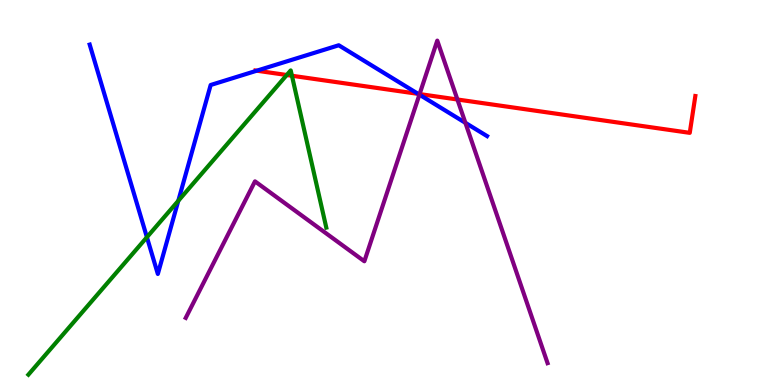[{'lines': ['blue', 'red'], 'intersections': [{'x': 3.31, 'y': 8.16}, {'x': 5.39, 'y': 7.56}]}, {'lines': ['green', 'red'], 'intersections': [{'x': 3.7, 'y': 8.05}, {'x': 3.77, 'y': 8.03}]}, {'lines': ['purple', 'red'], 'intersections': [{'x': 5.41, 'y': 7.56}, {'x': 5.9, 'y': 7.42}]}, {'lines': ['blue', 'green'], 'intersections': [{'x': 1.9, 'y': 3.84}, {'x': 2.3, 'y': 4.78}]}, {'lines': ['blue', 'purple'], 'intersections': [{'x': 5.41, 'y': 7.54}, {'x': 6.0, 'y': 6.81}]}, {'lines': ['green', 'purple'], 'intersections': []}]